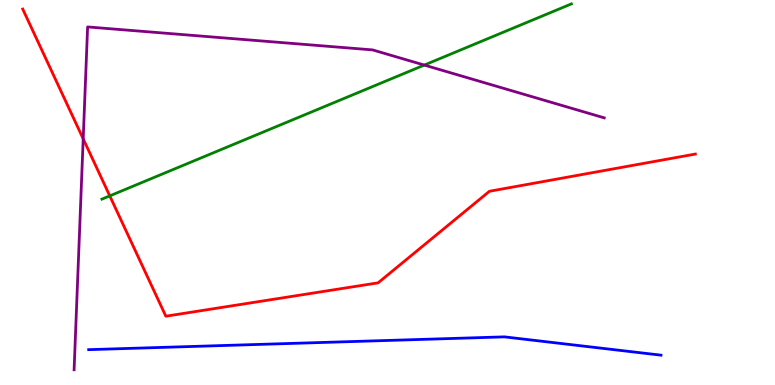[{'lines': ['blue', 'red'], 'intersections': []}, {'lines': ['green', 'red'], 'intersections': [{'x': 1.42, 'y': 4.91}]}, {'lines': ['purple', 'red'], 'intersections': [{'x': 1.07, 'y': 6.39}]}, {'lines': ['blue', 'green'], 'intersections': []}, {'lines': ['blue', 'purple'], 'intersections': []}, {'lines': ['green', 'purple'], 'intersections': [{'x': 5.47, 'y': 8.31}]}]